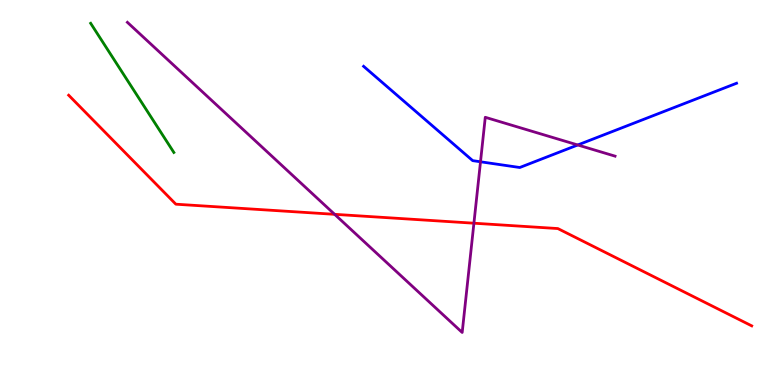[{'lines': ['blue', 'red'], 'intersections': []}, {'lines': ['green', 'red'], 'intersections': []}, {'lines': ['purple', 'red'], 'intersections': [{'x': 4.32, 'y': 4.43}, {'x': 6.12, 'y': 4.2}]}, {'lines': ['blue', 'green'], 'intersections': []}, {'lines': ['blue', 'purple'], 'intersections': [{'x': 6.2, 'y': 5.8}, {'x': 7.45, 'y': 6.23}]}, {'lines': ['green', 'purple'], 'intersections': []}]